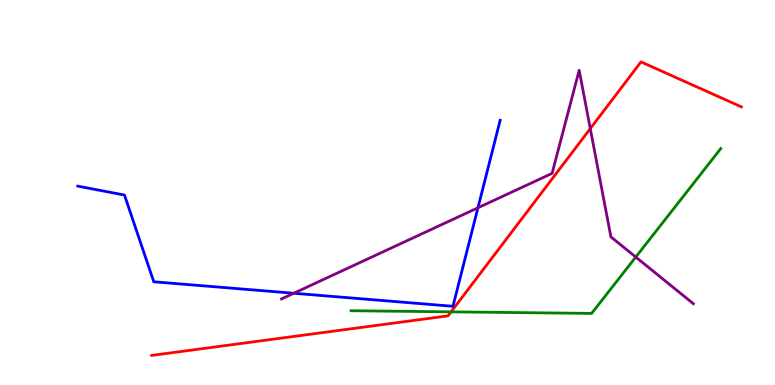[{'lines': ['blue', 'red'], 'intersections': []}, {'lines': ['green', 'red'], 'intersections': [{'x': 5.82, 'y': 1.9}]}, {'lines': ['purple', 'red'], 'intersections': [{'x': 7.62, 'y': 6.66}]}, {'lines': ['blue', 'green'], 'intersections': []}, {'lines': ['blue', 'purple'], 'intersections': [{'x': 3.79, 'y': 2.38}, {'x': 6.17, 'y': 4.6}]}, {'lines': ['green', 'purple'], 'intersections': [{'x': 8.2, 'y': 3.32}]}]